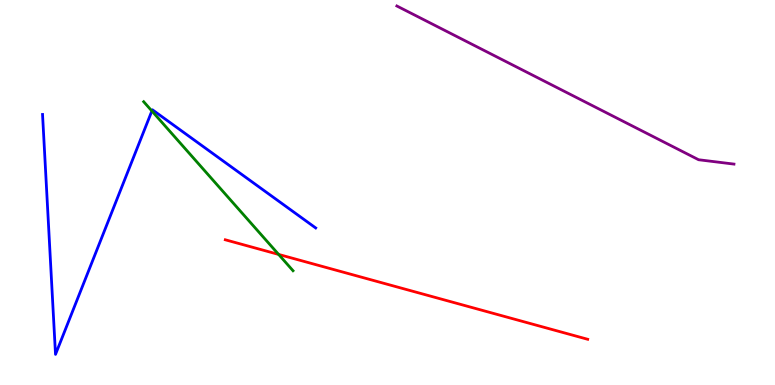[{'lines': ['blue', 'red'], 'intersections': []}, {'lines': ['green', 'red'], 'intersections': [{'x': 3.6, 'y': 3.39}]}, {'lines': ['purple', 'red'], 'intersections': []}, {'lines': ['blue', 'green'], 'intersections': [{'x': 1.96, 'y': 7.12}]}, {'lines': ['blue', 'purple'], 'intersections': []}, {'lines': ['green', 'purple'], 'intersections': []}]